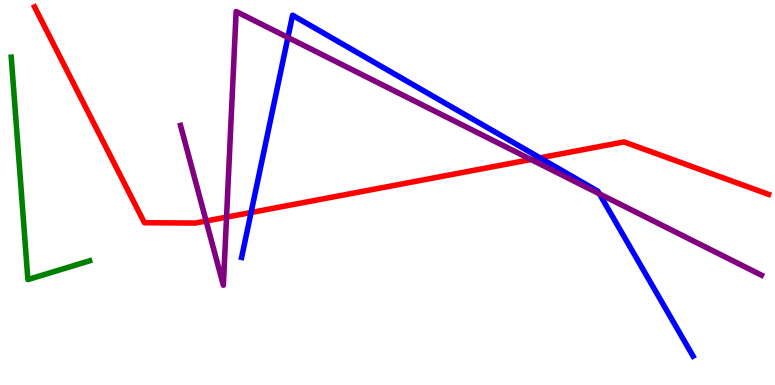[{'lines': ['blue', 'red'], 'intersections': [{'x': 3.24, 'y': 4.48}, {'x': 6.97, 'y': 5.9}]}, {'lines': ['green', 'red'], 'intersections': []}, {'lines': ['purple', 'red'], 'intersections': [{'x': 2.66, 'y': 4.26}, {'x': 2.92, 'y': 4.36}, {'x': 6.85, 'y': 5.86}]}, {'lines': ['blue', 'green'], 'intersections': []}, {'lines': ['blue', 'purple'], 'intersections': [{'x': 3.71, 'y': 9.03}, {'x': 7.73, 'y': 4.97}]}, {'lines': ['green', 'purple'], 'intersections': []}]